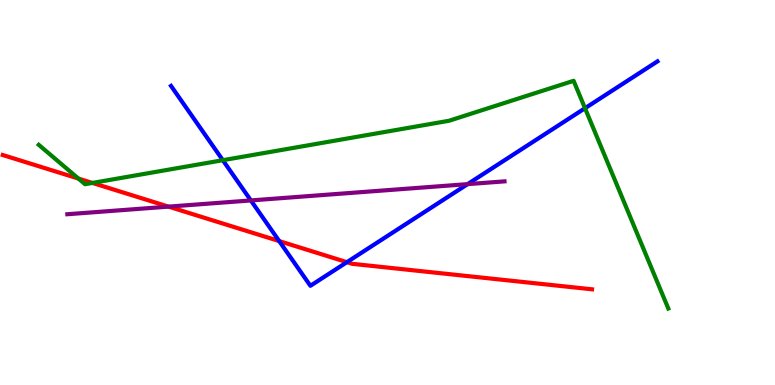[{'lines': ['blue', 'red'], 'intersections': [{'x': 3.6, 'y': 3.74}, {'x': 4.48, 'y': 3.19}]}, {'lines': ['green', 'red'], 'intersections': [{'x': 1.01, 'y': 5.36}, {'x': 1.19, 'y': 5.25}]}, {'lines': ['purple', 'red'], 'intersections': [{'x': 2.17, 'y': 4.63}]}, {'lines': ['blue', 'green'], 'intersections': [{'x': 2.88, 'y': 5.84}, {'x': 7.55, 'y': 7.19}]}, {'lines': ['blue', 'purple'], 'intersections': [{'x': 3.24, 'y': 4.79}, {'x': 6.03, 'y': 5.22}]}, {'lines': ['green', 'purple'], 'intersections': []}]